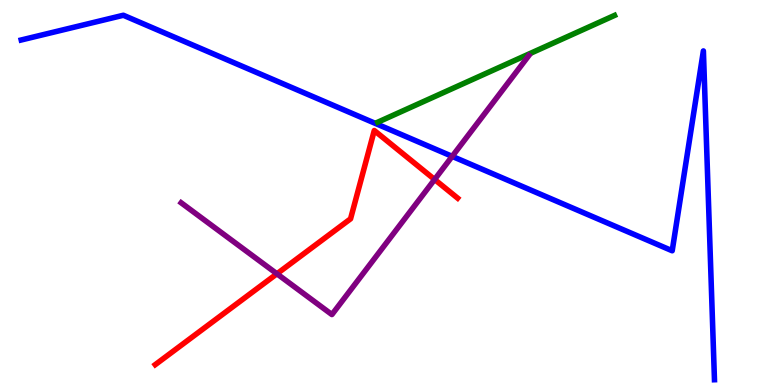[{'lines': ['blue', 'red'], 'intersections': []}, {'lines': ['green', 'red'], 'intersections': []}, {'lines': ['purple', 'red'], 'intersections': [{'x': 3.57, 'y': 2.89}, {'x': 5.61, 'y': 5.34}]}, {'lines': ['blue', 'green'], 'intersections': []}, {'lines': ['blue', 'purple'], 'intersections': [{'x': 5.83, 'y': 5.94}]}, {'lines': ['green', 'purple'], 'intersections': []}]